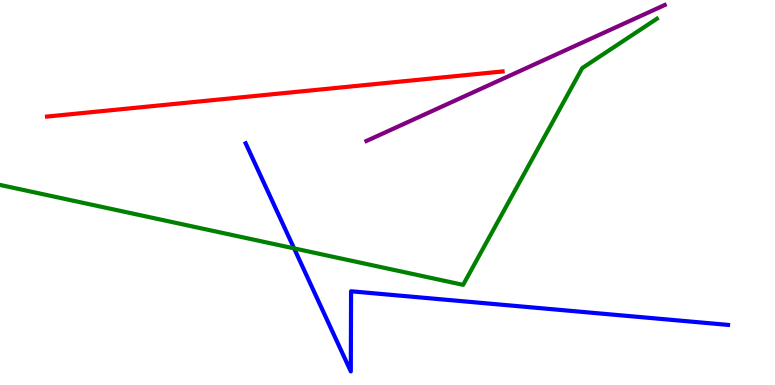[{'lines': ['blue', 'red'], 'intersections': []}, {'lines': ['green', 'red'], 'intersections': []}, {'lines': ['purple', 'red'], 'intersections': []}, {'lines': ['blue', 'green'], 'intersections': [{'x': 3.79, 'y': 3.55}]}, {'lines': ['blue', 'purple'], 'intersections': []}, {'lines': ['green', 'purple'], 'intersections': []}]